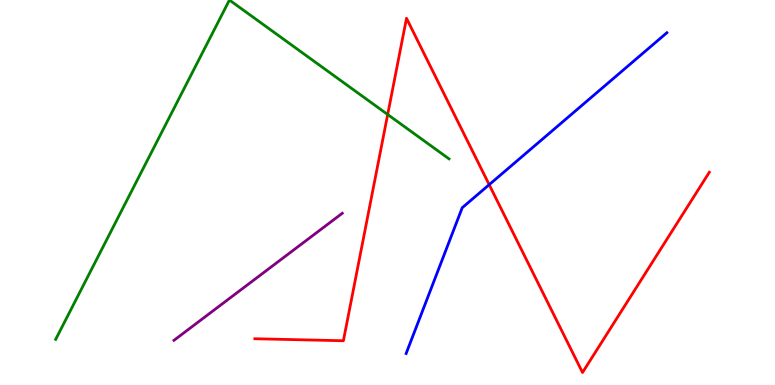[{'lines': ['blue', 'red'], 'intersections': [{'x': 6.31, 'y': 5.2}]}, {'lines': ['green', 'red'], 'intersections': [{'x': 5.0, 'y': 7.03}]}, {'lines': ['purple', 'red'], 'intersections': []}, {'lines': ['blue', 'green'], 'intersections': []}, {'lines': ['blue', 'purple'], 'intersections': []}, {'lines': ['green', 'purple'], 'intersections': []}]